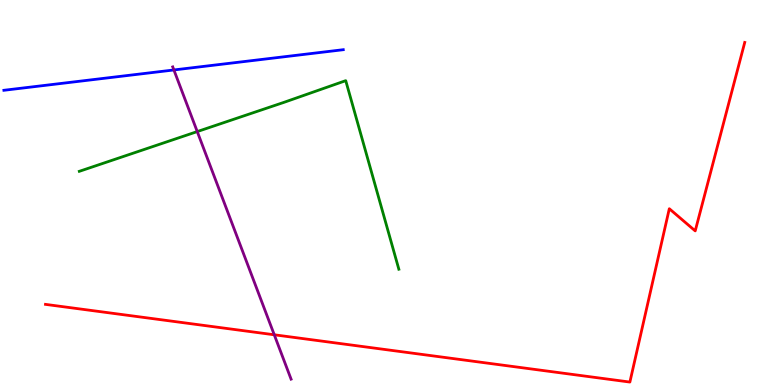[{'lines': ['blue', 'red'], 'intersections': []}, {'lines': ['green', 'red'], 'intersections': []}, {'lines': ['purple', 'red'], 'intersections': [{'x': 3.54, 'y': 1.3}]}, {'lines': ['blue', 'green'], 'intersections': []}, {'lines': ['blue', 'purple'], 'intersections': [{'x': 2.24, 'y': 8.18}]}, {'lines': ['green', 'purple'], 'intersections': [{'x': 2.55, 'y': 6.58}]}]